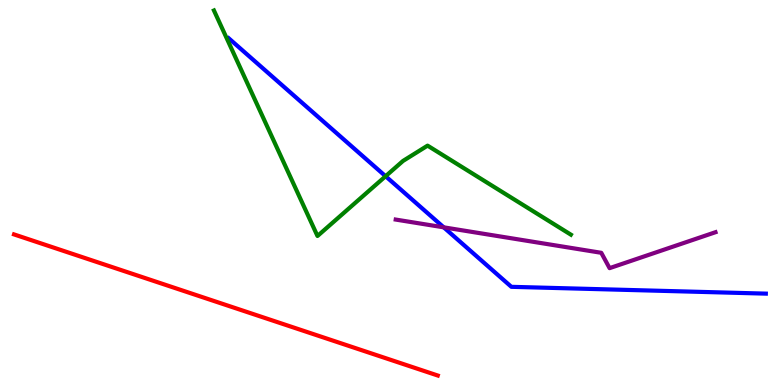[{'lines': ['blue', 'red'], 'intersections': []}, {'lines': ['green', 'red'], 'intersections': []}, {'lines': ['purple', 'red'], 'intersections': []}, {'lines': ['blue', 'green'], 'intersections': [{'x': 4.98, 'y': 5.42}]}, {'lines': ['blue', 'purple'], 'intersections': [{'x': 5.73, 'y': 4.1}]}, {'lines': ['green', 'purple'], 'intersections': []}]